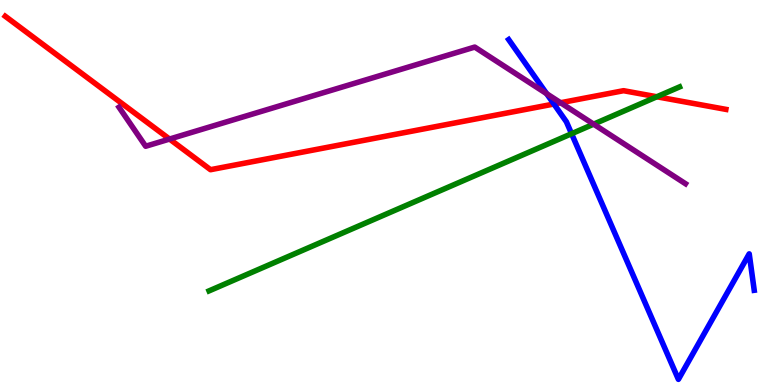[{'lines': ['blue', 'red'], 'intersections': [{'x': 7.15, 'y': 7.3}]}, {'lines': ['green', 'red'], 'intersections': [{'x': 8.47, 'y': 7.49}]}, {'lines': ['purple', 'red'], 'intersections': [{'x': 2.19, 'y': 6.39}, {'x': 7.23, 'y': 7.33}]}, {'lines': ['blue', 'green'], 'intersections': [{'x': 7.38, 'y': 6.53}]}, {'lines': ['blue', 'purple'], 'intersections': [{'x': 7.05, 'y': 7.57}]}, {'lines': ['green', 'purple'], 'intersections': [{'x': 7.66, 'y': 6.78}]}]